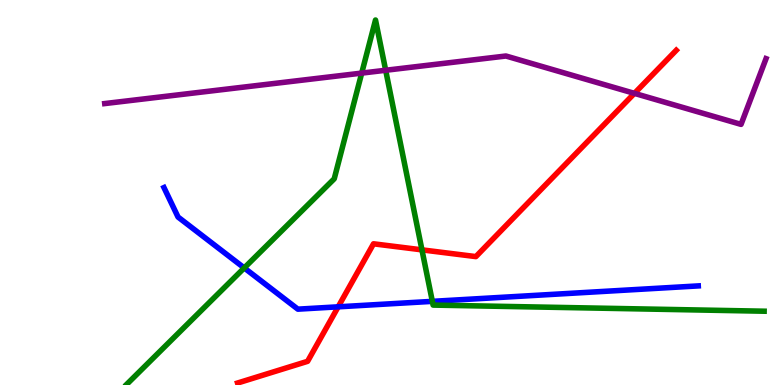[{'lines': ['blue', 'red'], 'intersections': [{'x': 4.36, 'y': 2.03}]}, {'lines': ['green', 'red'], 'intersections': [{'x': 5.44, 'y': 3.51}]}, {'lines': ['purple', 'red'], 'intersections': [{'x': 8.19, 'y': 7.57}]}, {'lines': ['blue', 'green'], 'intersections': [{'x': 3.15, 'y': 3.04}, {'x': 5.58, 'y': 2.17}]}, {'lines': ['blue', 'purple'], 'intersections': []}, {'lines': ['green', 'purple'], 'intersections': [{'x': 4.67, 'y': 8.1}, {'x': 4.98, 'y': 8.17}]}]